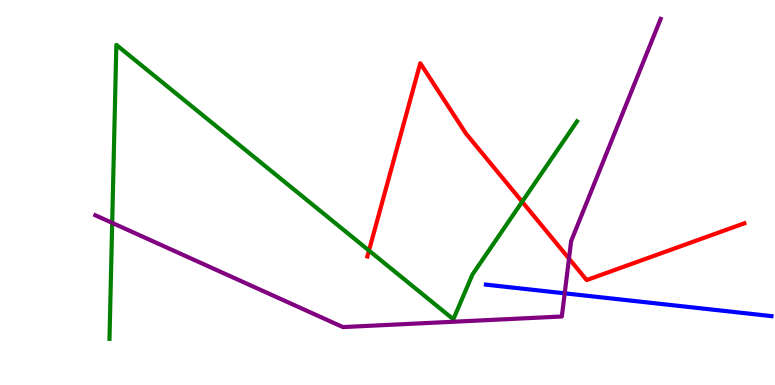[{'lines': ['blue', 'red'], 'intersections': []}, {'lines': ['green', 'red'], 'intersections': [{'x': 4.76, 'y': 3.49}, {'x': 6.74, 'y': 4.76}]}, {'lines': ['purple', 'red'], 'intersections': [{'x': 7.34, 'y': 3.28}]}, {'lines': ['blue', 'green'], 'intersections': []}, {'lines': ['blue', 'purple'], 'intersections': [{'x': 7.29, 'y': 2.38}]}, {'lines': ['green', 'purple'], 'intersections': [{'x': 1.45, 'y': 4.21}]}]